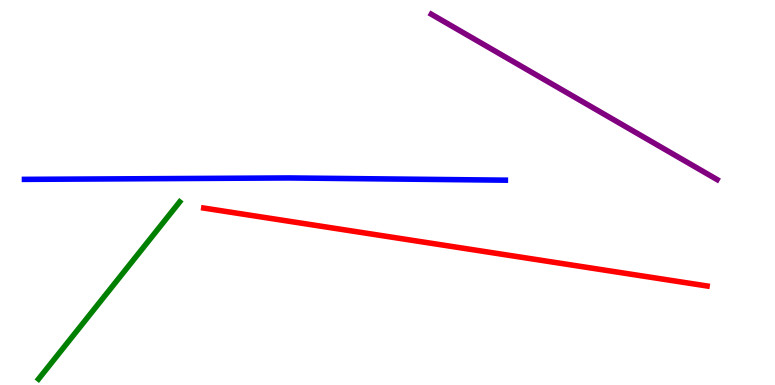[{'lines': ['blue', 'red'], 'intersections': []}, {'lines': ['green', 'red'], 'intersections': []}, {'lines': ['purple', 'red'], 'intersections': []}, {'lines': ['blue', 'green'], 'intersections': []}, {'lines': ['blue', 'purple'], 'intersections': []}, {'lines': ['green', 'purple'], 'intersections': []}]